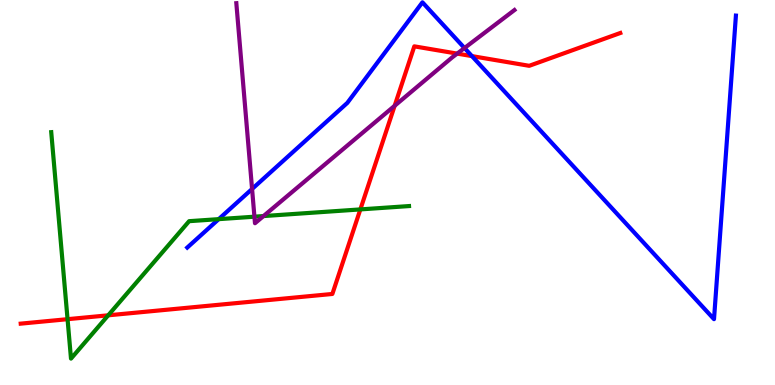[{'lines': ['blue', 'red'], 'intersections': [{'x': 6.09, 'y': 8.54}]}, {'lines': ['green', 'red'], 'intersections': [{'x': 0.872, 'y': 1.71}, {'x': 1.4, 'y': 1.81}, {'x': 4.65, 'y': 4.56}]}, {'lines': ['purple', 'red'], 'intersections': [{'x': 5.09, 'y': 7.25}, {'x': 5.9, 'y': 8.61}]}, {'lines': ['blue', 'green'], 'intersections': [{'x': 2.82, 'y': 4.31}]}, {'lines': ['blue', 'purple'], 'intersections': [{'x': 3.25, 'y': 5.09}, {'x': 5.99, 'y': 8.75}]}, {'lines': ['green', 'purple'], 'intersections': [{'x': 3.28, 'y': 4.37}, {'x': 3.4, 'y': 4.39}]}]